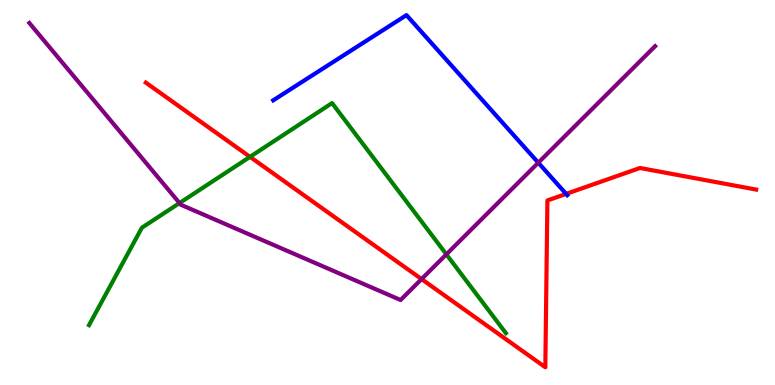[{'lines': ['blue', 'red'], 'intersections': [{'x': 7.3, 'y': 4.96}]}, {'lines': ['green', 'red'], 'intersections': [{'x': 3.23, 'y': 5.93}]}, {'lines': ['purple', 'red'], 'intersections': [{'x': 5.44, 'y': 2.75}]}, {'lines': ['blue', 'green'], 'intersections': []}, {'lines': ['blue', 'purple'], 'intersections': [{'x': 6.95, 'y': 5.77}]}, {'lines': ['green', 'purple'], 'intersections': [{'x': 2.32, 'y': 4.73}, {'x': 5.76, 'y': 3.39}]}]